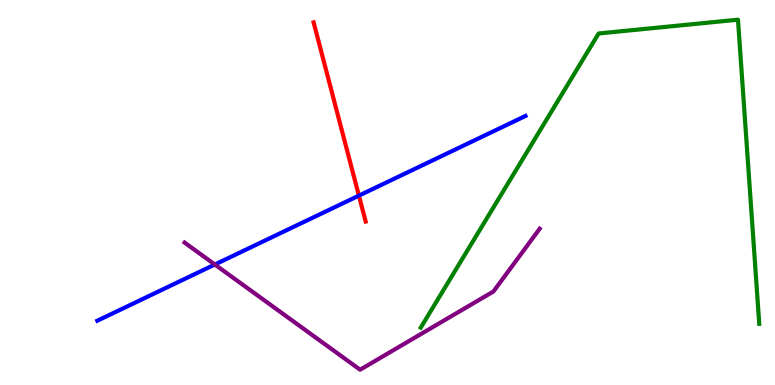[{'lines': ['blue', 'red'], 'intersections': [{'x': 4.63, 'y': 4.92}]}, {'lines': ['green', 'red'], 'intersections': []}, {'lines': ['purple', 'red'], 'intersections': []}, {'lines': ['blue', 'green'], 'intersections': []}, {'lines': ['blue', 'purple'], 'intersections': [{'x': 2.77, 'y': 3.13}]}, {'lines': ['green', 'purple'], 'intersections': []}]